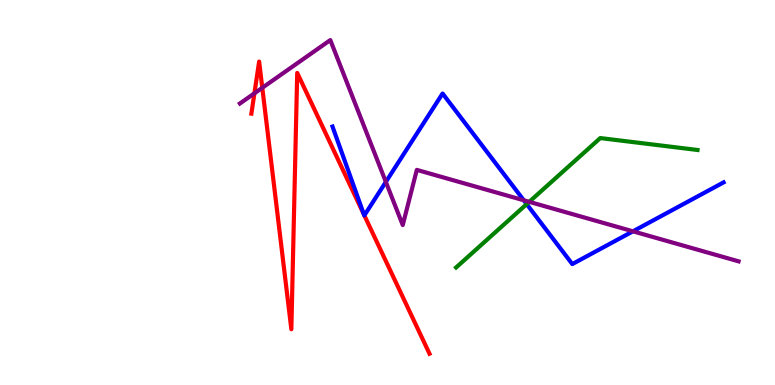[{'lines': ['blue', 'red'], 'intersections': [{'x': 4.7, 'y': 4.43}, {'x': 4.7, 'y': 4.4}]}, {'lines': ['green', 'red'], 'intersections': []}, {'lines': ['purple', 'red'], 'intersections': [{'x': 3.28, 'y': 7.58}, {'x': 3.38, 'y': 7.72}]}, {'lines': ['blue', 'green'], 'intersections': [{'x': 6.8, 'y': 4.7}]}, {'lines': ['blue', 'purple'], 'intersections': [{'x': 4.98, 'y': 5.27}, {'x': 6.76, 'y': 4.8}, {'x': 8.17, 'y': 3.99}]}, {'lines': ['green', 'purple'], 'intersections': [{'x': 6.83, 'y': 4.76}]}]